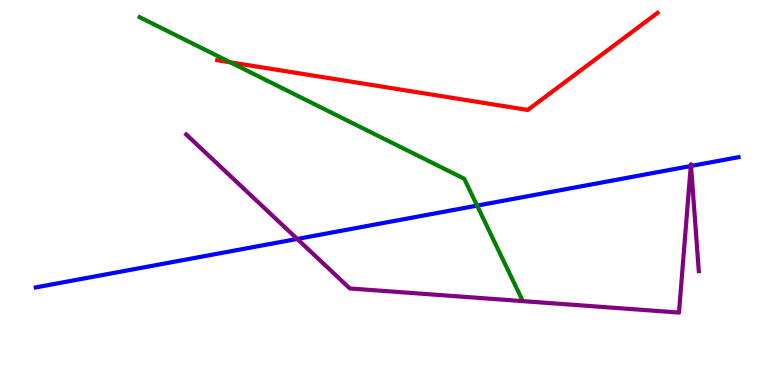[{'lines': ['blue', 'red'], 'intersections': []}, {'lines': ['green', 'red'], 'intersections': [{'x': 2.97, 'y': 8.38}]}, {'lines': ['purple', 'red'], 'intersections': []}, {'lines': ['blue', 'green'], 'intersections': [{'x': 6.16, 'y': 4.66}]}, {'lines': ['blue', 'purple'], 'intersections': [{'x': 3.84, 'y': 3.79}, {'x': 8.91, 'y': 5.69}, {'x': 8.92, 'y': 5.69}]}, {'lines': ['green', 'purple'], 'intersections': []}]